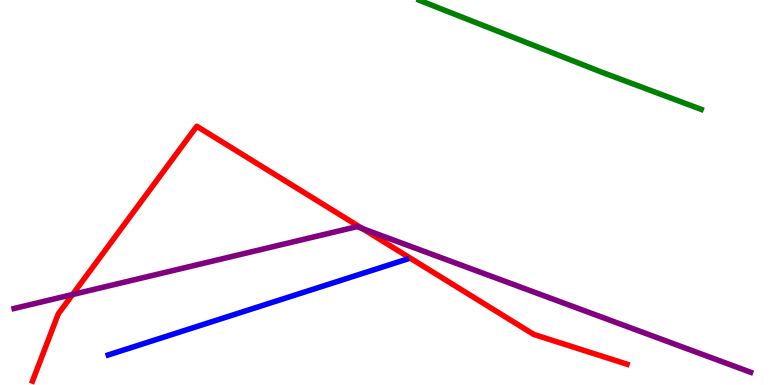[{'lines': ['blue', 'red'], 'intersections': []}, {'lines': ['green', 'red'], 'intersections': []}, {'lines': ['purple', 'red'], 'intersections': [{'x': 0.936, 'y': 2.35}, {'x': 4.68, 'y': 4.06}]}, {'lines': ['blue', 'green'], 'intersections': []}, {'lines': ['blue', 'purple'], 'intersections': []}, {'lines': ['green', 'purple'], 'intersections': []}]